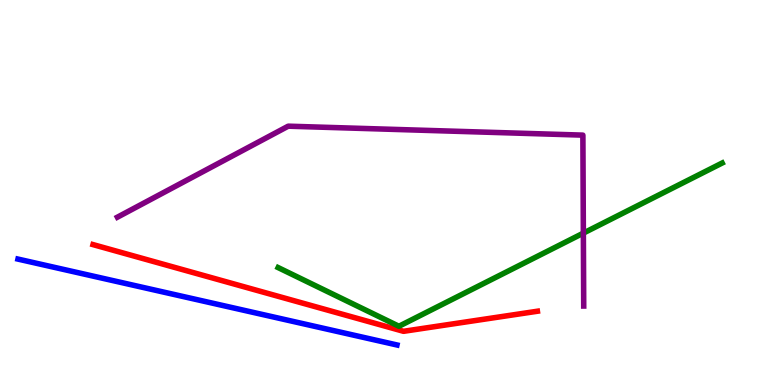[{'lines': ['blue', 'red'], 'intersections': []}, {'lines': ['green', 'red'], 'intersections': []}, {'lines': ['purple', 'red'], 'intersections': []}, {'lines': ['blue', 'green'], 'intersections': []}, {'lines': ['blue', 'purple'], 'intersections': []}, {'lines': ['green', 'purple'], 'intersections': [{'x': 7.53, 'y': 3.94}]}]